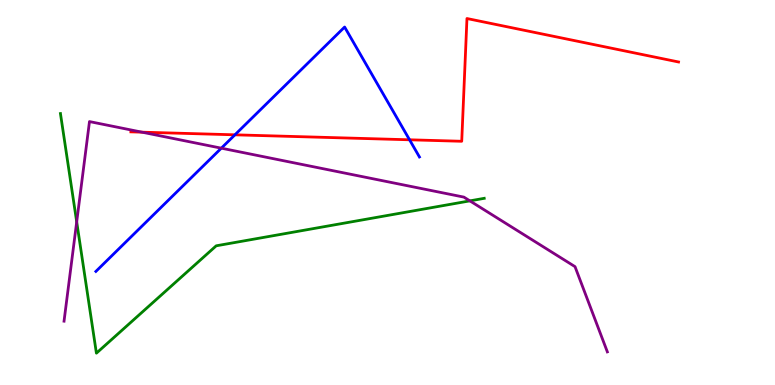[{'lines': ['blue', 'red'], 'intersections': [{'x': 3.03, 'y': 6.5}, {'x': 5.28, 'y': 6.37}]}, {'lines': ['green', 'red'], 'intersections': []}, {'lines': ['purple', 'red'], 'intersections': [{'x': 1.83, 'y': 6.57}]}, {'lines': ['blue', 'green'], 'intersections': []}, {'lines': ['blue', 'purple'], 'intersections': [{'x': 2.86, 'y': 6.15}]}, {'lines': ['green', 'purple'], 'intersections': [{'x': 0.99, 'y': 4.24}, {'x': 6.06, 'y': 4.78}]}]